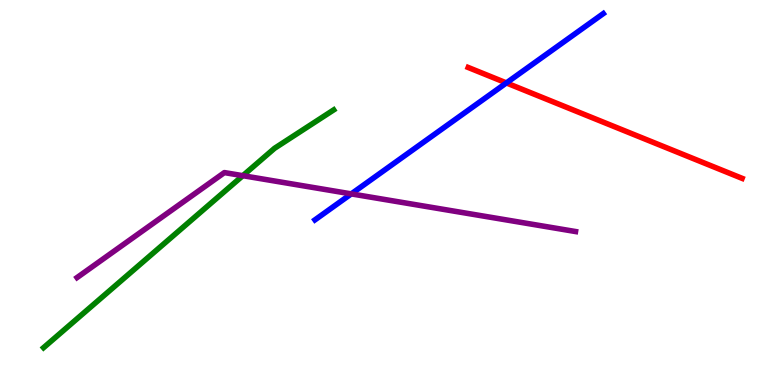[{'lines': ['blue', 'red'], 'intersections': [{'x': 6.53, 'y': 7.85}]}, {'lines': ['green', 'red'], 'intersections': []}, {'lines': ['purple', 'red'], 'intersections': []}, {'lines': ['blue', 'green'], 'intersections': []}, {'lines': ['blue', 'purple'], 'intersections': [{'x': 4.53, 'y': 4.96}]}, {'lines': ['green', 'purple'], 'intersections': [{'x': 3.13, 'y': 5.44}]}]